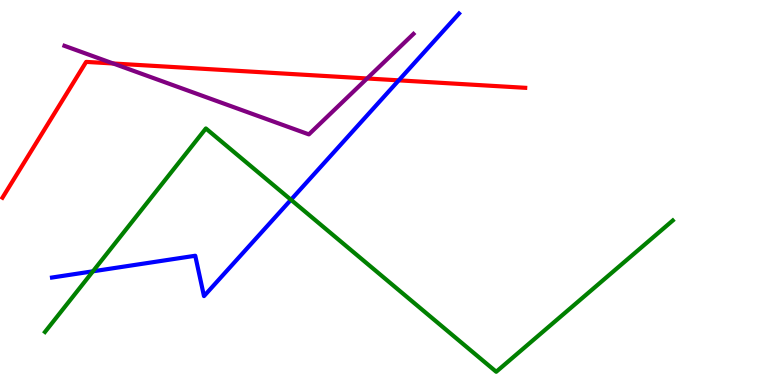[{'lines': ['blue', 'red'], 'intersections': [{'x': 5.15, 'y': 7.91}]}, {'lines': ['green', 'red'], 'intersections': []}, {'lines': ['purple', 'red'], 'intersections': [{'x': 1.46, 'y': 8.35}, {'x': 4.74, 'y': 7.96}]}, {'lines': ['blue', 'green'], 'intersections': [{'x': 1.2, 'y': 2.95}, {'x': 3.75, 'y': 4.81}]}, {'lines': ['blue', 'purple'], 'intersections': []}, {'lines': ['green', 'purple'], 'intersections': []}]